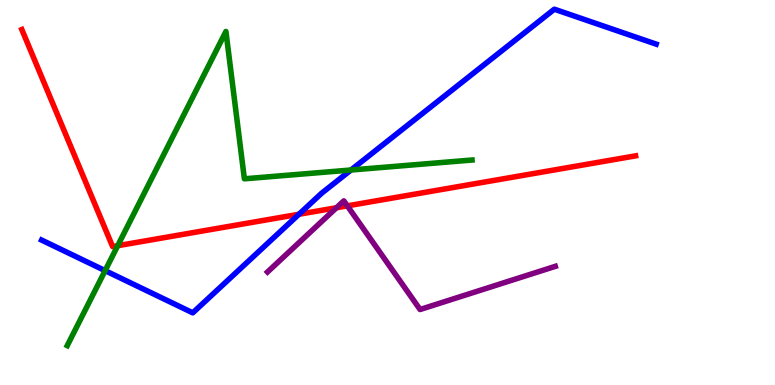[{'lines': ['blue', 'red'], 'intersections': [{'x': 3.86, 'y': 4.43}]}, {'lines': ['green', 'red'], 'intersections': [{'x': 1.52, 'y': 3.62}]}, {'lines': ['purple', 'red'], 'intersections': [{'x': 4.34, 'y': 4.6}, {'x': 4.48, 'y': 4.65}]}, {'lines': ['blue', 'green'], 'intersections': [{'x': 1.36, 'y': 2.97}, {'x': 4.53, 'y': 5.58}]}, {'lines': ['blue', 'purple'], 'intersections': []}, {'lines': ['green', 'purple'], 'intersections': []}]